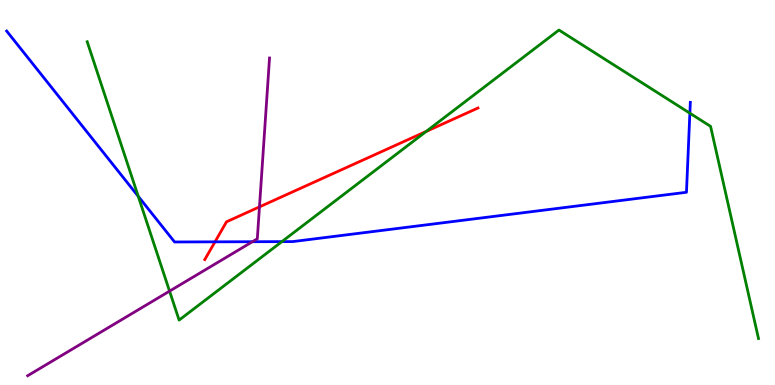[{'lines': ['blue', 'red'], 'intersections': [{'x': 2.77, 'y': 3.72}]}, {'lines': ['green', 'red'], 'intersections': [{'x': 5.5, 'y': 6.59}]}, {'lines': ['purple', 'red'], 'intersections': [{'x': 3.35, 'y': 4.63}]}, {'lines': ['blue', 'green'], 'intersections': [{'x': 1.78, 'y': 4.9}, {'x': 3.64, 'y': 3.72}, {'x': 8.9, 'y': 7.06}]}, {'lines': ['blue', 'purple'], 'intersections': [{'x': 3.26, 'y': 3.72}]}, {'lines': ['green', 'purple'], 'intersections': [{'x': 2.19, 'y': 2.44}]}]